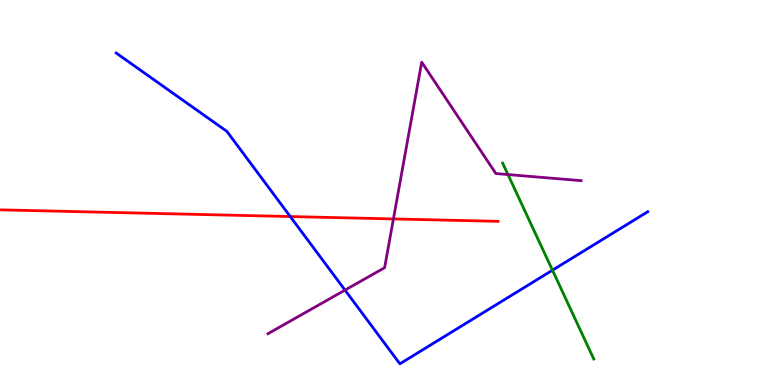[{'lines': ['blue', 'red'], 'intersections': [{'x': 3.75, 'y': 4.38}]}, {'lines': ['green', 'red'], 'intersections': []}, {'lines': ['purple', 'red'], 'intersections': [{'x': 5.08, 'y': 4.31}]}, {'lines': ['blue', 'green'], 'intersections': [{'x': 7.13, 'y': 2.98}]}, {'lines': ['blue', 'purple'], 'intersections': [{'x': 4.45, 'y': 2.46}]}, {'lines': ['green', 'purple'], 'intersections': [{'x': 6.55, 'y': 5.47}]}]